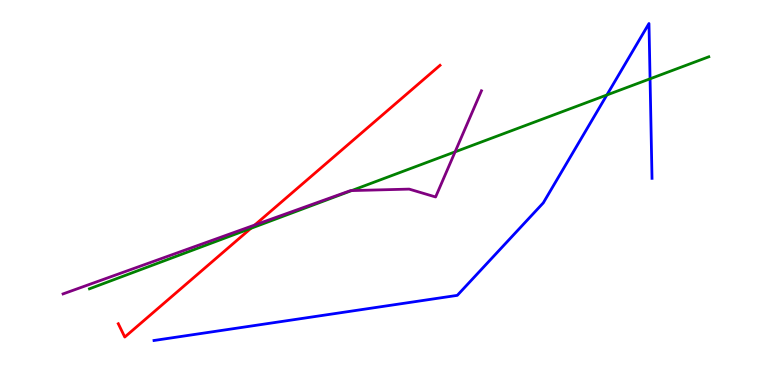[{'lines': ['blue', 'red'], 'intersections': []}, {'lines': ['green', 'red'], 'intersections': [{'x': 3.24, 'y': 4.07}]}, {'lines': ['purple', 'red'], 'intersections': [{'x': 3.29, 'y': 4.16}]}, {'lines': ['blue', 'green'], 'intersections': [{'x': 7.83, 'y': 7.53}, {'x': 8.39, 'y': 7.95}]}, {'lines': ['blue', 'purple'], 'intersections': []}, {'lines': ['green', 'purple'], 'intersections': [{'x': 4.54, 'y': 5.05}, {'x': 5.87, 'y': 6.06}]}]